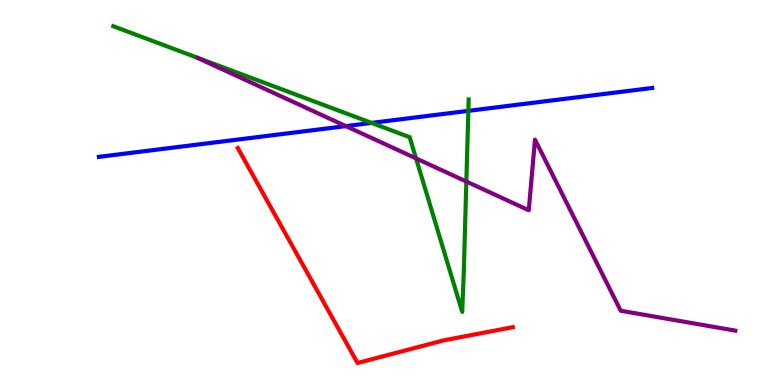[{'lines': ['blue', 'red'], 'intersections': []}, {'lines': ['green', 'red'], 'intersections': []}, {'lines': ['purple', 'red'], 'intersections': []}, {'lines': ['blue', 'green'], 'intersections': [{'x': 4.79, 'y': 6.81}, {'x': 6.04, 'y': 7.12}]}, {'lines': ['blue', 'purple'], 'intersections': [{'x': 4.46, 'y': 6.72}]}, {'lines': ['green', 'purple'], 'intersections': [{'x': 5.37, 'y': 5.89}, {'x': 6.02, 'y': 5.28}]}]